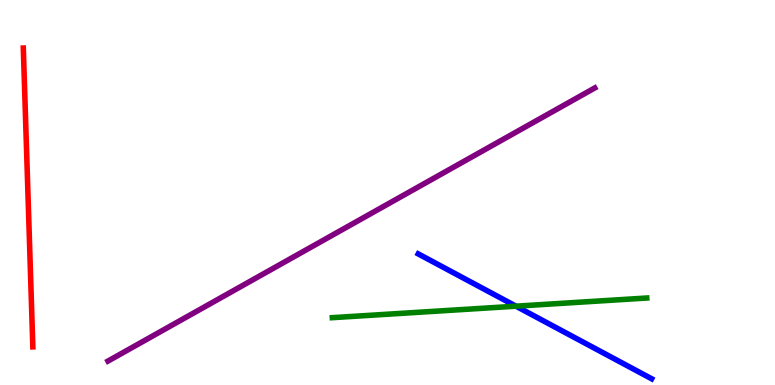[{'lines': ['blue', 'red'], 'intersections': []}, {'lines': ['green', 'red'], 'intersections': []}, {'lines': ['purple', 'red'], 'intersections': []}, {'lines': ['blue', 'green'], 'intersections': [{'x': 6.66, 'y': 2.05}]}, {'lines': ['blue', 'purple'], 'intersections': []}, {'lines': ['green', 'purple'], 'intersections': []}]